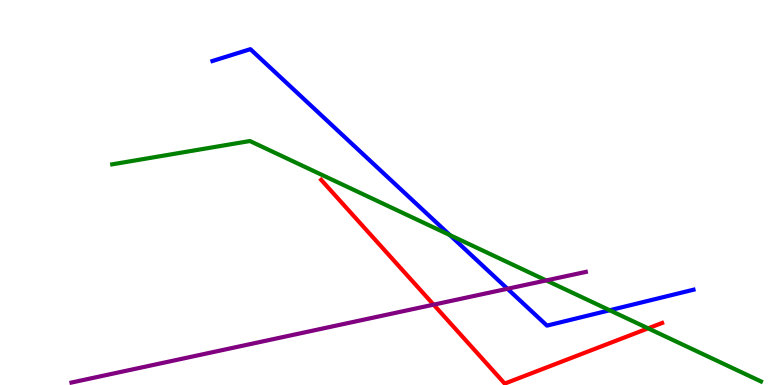[{'lines': ['blue', 'red'], 'intersections': []}, {'lines': ['green', 'red'], 'intersections': [{'x': 8.36, 'y': 1.47}]}, {'lines': ['purple', 'red'], 'intersections': [{'x': 5.59, 'y': 2.09}]}, {'lines': ['blue', 'green'], 'intersections': [{'x': 5.8, 'y': 3.89}, {'x': 7.87, 'y': 1.94}]}, {'lines': ['blue', 'purple'], 'intersections': [{'x': 6.55, 'y': 2.5}]}, {'lines': ['green', 'purple'], 'intersections': [{'x': 7.05, 'y': 2.72}]}]